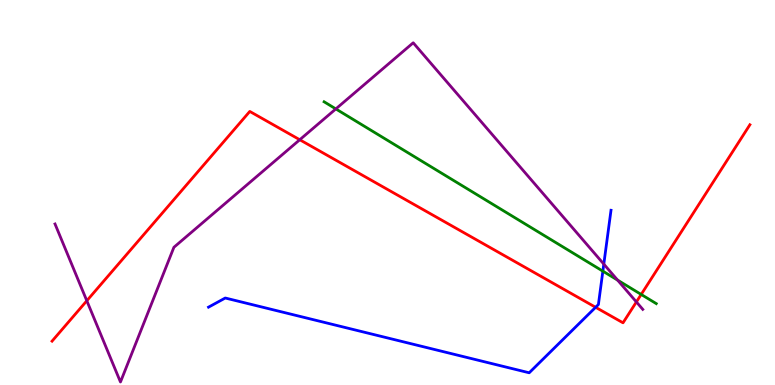[{'lines': ['blue', 'red'], 'intersections': [{'x': 7.69, 'y': 2.02}]}, {'lines': ['green', 'red'], 'intersections': [{'x': 8.27, 'y': 2.35}]}, {'lines': ['purple', 'red'], 'intersections': [{'x': 1.12, 'y': 2.19}, {'x': 3.87, 'y': 6.37}, {'x': 8.21, 'y': 2.16}]}, {'lines': ['blue', 'green'], 'intersections': [{'x': 7.78, 'y': 2.96}]}, {'lines': ['blue', 'purple'], 'intersections': [{'x': 7.79, 'y': 3.14}]}, {'lines': ['green', 'purple'], 'intersections': [{'x': 4.33, 'y': 7.17}, {'x': 7.97, 'y': 2.72}]}]